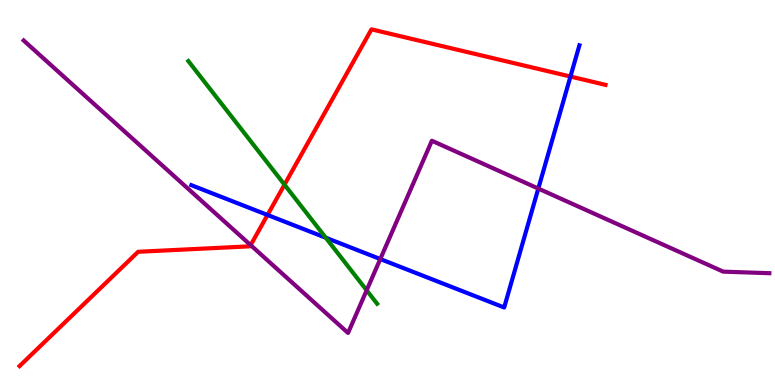[{'lines': ['blue', 'red'], 'intersections': [{'x': 3.45, 'y': 4.42}, {'x': 7.36, 'y': 8.01}]}, {'lines': ['green', 'red'], 'intersections': [{'x': 3.67, 'y': 5.2}]}, {'lines': ['purple', 'red'], 'intersections': [{'x': 3.23, 'y': 3.63}]}, {'lines': ['blue', 'green'], 'intersections': [{'x': 4.2, 'y': 3.83}]}, {'lines': ['blue', 'purple'], 'intersections': [{'x': 4.91, 'y': 3.27}, {'x': 6.95, 'y': 5.1}]}, {'lines': ['green', 'purple'], 'intersections': [{'x': 4.73, 'y': 2.46}]}]